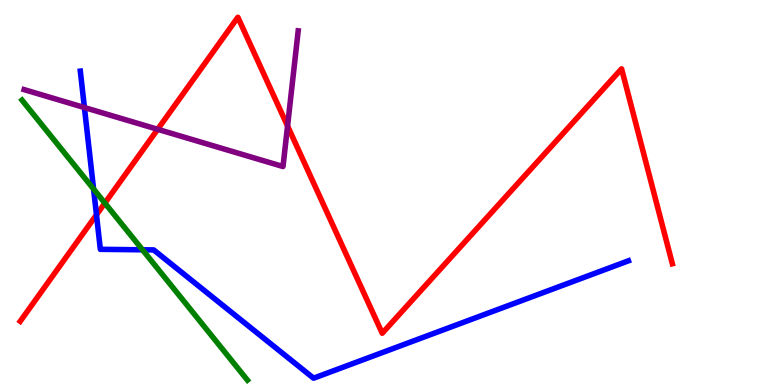[{'lines': ['blue', 'red'], 'intersections': [{'x': 1.24, 'y': 4.42}]}, {'lines': ['green', 'red'], 'intersections': [{'x': 1.35, 'y': 4.73}]}, {'lines': ['purple', 'red'], 'intersections': [{'x': 2.03, 'y': 6.64}, {'x': 3.71, 'y': 6.73}]}, {'lines': ['blue', 'green'], 'intersections': [{'x': 1.21, 'y': 5.09}, {'x': 1.84, 'y': 3.51}]}, {'lines': ['blue', 'purple'], 'intersections': [{'x': 1.09, 'y': 7.21}]}, {'lines': ['green', 'purple'], 'intersections': []}]